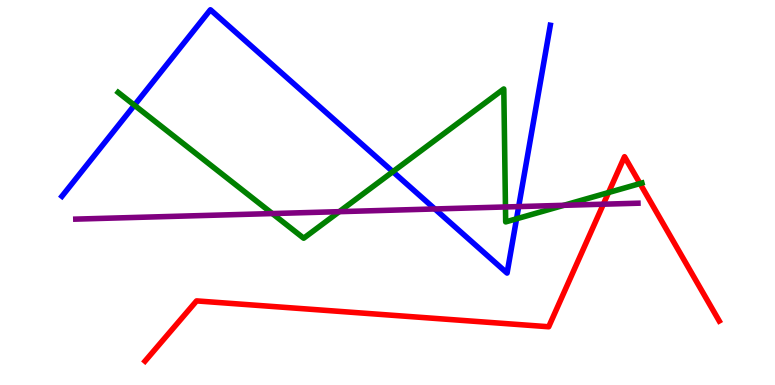[{'lines': ['blue', 'red'], 'intersections': []}, {'lines': ['green', 'red'], 'intersections': [{'x': 7.85, 'y': 5.0}, {'x': 8.26, 'y': 5.23}]}, {'lines': ['purple', 'red'], 'intersections': [{'x': 7.79, 'y': 4.7}]}, {'lines': ['blue', 'green'], 'intersections': [{'x': 1.73, 'y': 7.27}, {'x': 5.07, 'y': 5.54}, {'x': 6.67, 'y': 4.32}]}, {'lines': ['blue', 'purple'], 'intersections': [{'x': 5.61, 'y': 4.57}, {'x': 6.69, 'y': 4.63}]}, {'lines': ['green', 'purple'], 'intersections': [{'x': 3.51, 'y': 4.45}, {'x': 4.38, 'y': 4.5}, {'x': 6.52, 'y': 4.62}, {'x': 7.27, 'y': 4.67}]}]